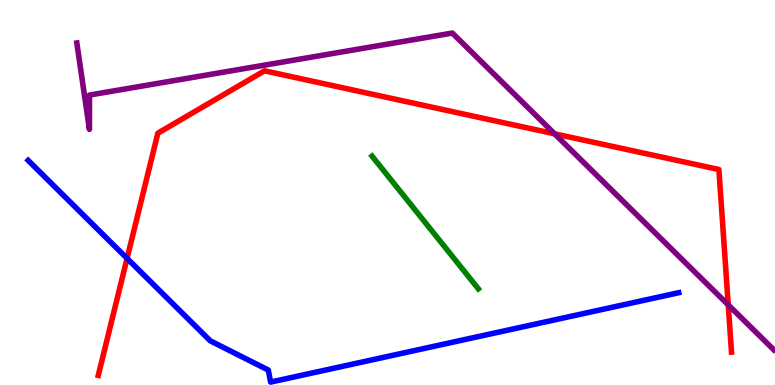[{'lines': ['blue', 'red'], 'intersections': [{'x': 1.64, 'y': 3.29}]}, {'lines': ['green', 'red'], 'intersections': []}, {'lines': ['purple', 'red'], 'intersections': [{'x': 7.16, 'y': 6.52}, {'x': 9.4, 'y': 2.08}]}, {'lines': ['blue', 'green'], 'intersections': []}, {'lines': ['blue', 'purple'], 'intersections': []}, {'lines': ['green', 'purple'], 'intersections': []}]